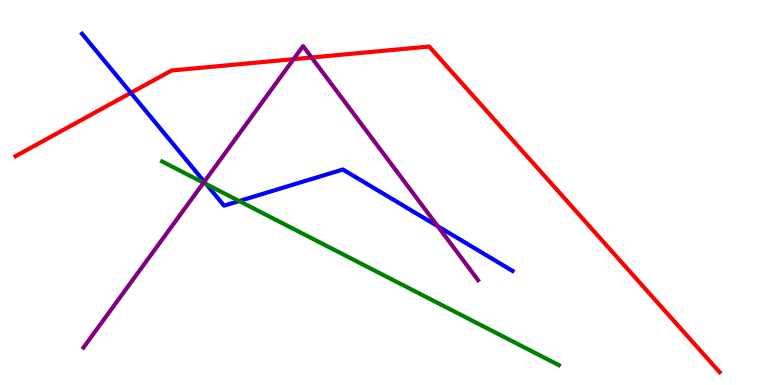[{'lines': ['blue', 'red'], 'intersections': [{'x': 1.69, 'y': 7.59}]}, {'lines': ['green', 'red'], 'intersections': []}, {'lines': ['purple', 'red'], 'intersections': [{'x': 3.79, 'y': 8.46}, {'x': 4.02, 'y': 8.51}]}, {'lines': ['blue', 'green'], 'intersections': [{'x': 2.66, 'y': 5.22}, {'x': 3.09, 'y': 4.78}]}, {'lines': ['blue', 'purple'], 'intersections': [{'x': 2.64, 'y': 5.28}, {'x': 5.65, 'y': 4.13}]}, {'lines': ['green', 'purple'], 'intersections': [{'x': 2.63, 'y': 5.25}]}]